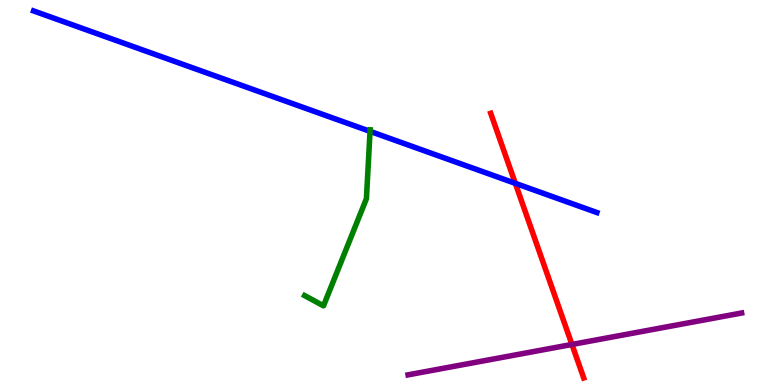[{'lines': ['blue', 'red'], 'intersections': [{'x': 6.65, 'y': 5.24}]}, {'lines': ['green', 'red'], 'intersections': []}, {'lines': ['purple', 'red'], 'intersections': [{'x': 7.38, 'y': 1.05}]}, {'lines': ['blue', 'green'], 'intersections': [{'x': 4.77, 'y': 6.59}]}, {'lines': ['blue', 'purple'], 'intersections': []}, {'lines': ['green', 'purple'], 'intersections': []}]